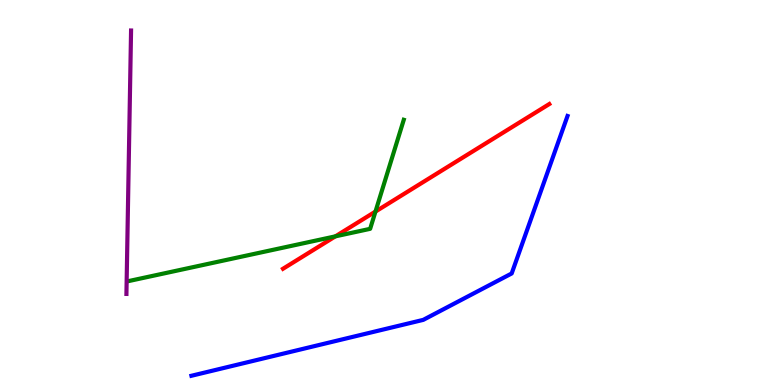[{'lines': ['blue', 'red'], 'intersections': []}, {'lines': ['green', 'red'], 'intersections': [{'x': 4.33, 'y': 3.86}, {'x': 4.84, 'y': 4.5}]}, {'lines': ['purple', 'red'], 'intersections': []}, {'lines': ['blue', 'green'], 'intersections': []}, {'lines': ['blue', 'purple'], 'intersections': []}, {'lines': ['green', 'purple'], 'intersections': []}]